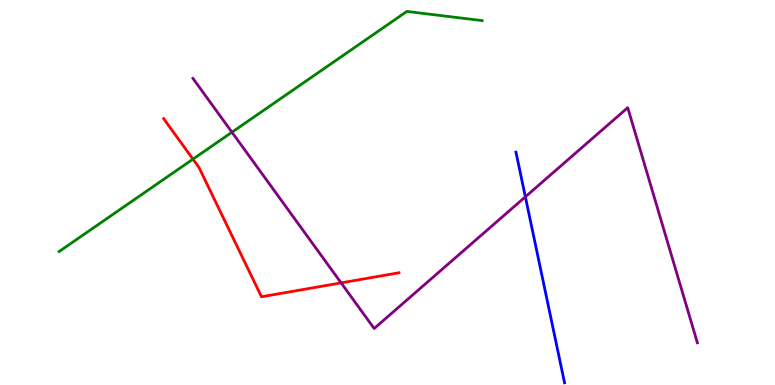[{'lines': ['blue', 'red'], 'intersections': []}, {'lines': ['green', 'red'], 'intersections': [{'x': 2.49, 'y': 5.87}]}, {'lines': ['purple', 'red'], 'intersections': [{'x': 4.4, 'y': 2.65}]}, {'lines': ['blue', 'green'], 'intersections': []}, {'lines': ['blue', 'purple'], 'intersections': [{'x': 6.78, 'y': 4.89}]}, {'lines': ['green', 'purple'], 'intersections': [{'x': 2.99, 'y': 6.57}]}]